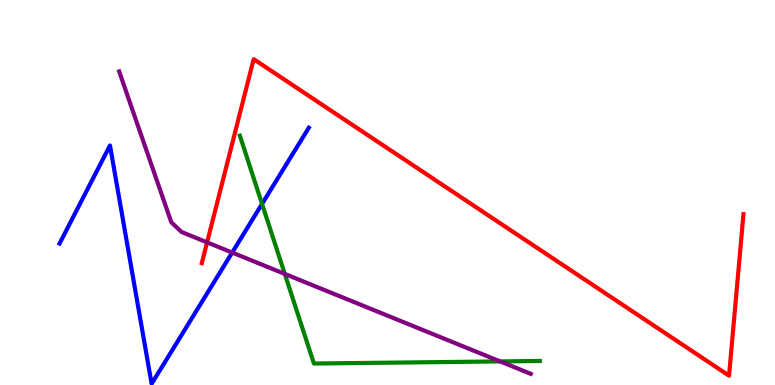[{'lines': ['blue', 'red'], 'intersections': []}, {'lines': ['green', 'red'], 'intersections': []}, {'lines': ['purple', 'red'], 'intersections': [{'x': 2.67, 'y': 3.7}]}, {'lines': ['blue', 'green'], 'intersections': [{'x': 3.38, 'y': 4.7}]}, {'lines': ['blue', 'purple'], 'intersections': [{'x': 3.0, 'y': 3.44}]}, {'lines': ['green', 'purple'], 'intersections': [{'x': 3.67, 'y': 2.88}, {'x': 6.45, 'y': 0.613}]}]